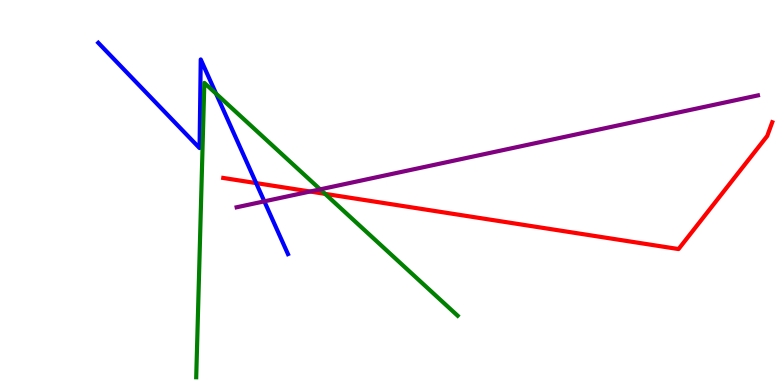[{'lines': ['blue', 'red'], 'intersections': [{'x': 3.31, 'y': 5.24}]}, {'lines': ['green', 'red'], 'intersections': [{'x': 4.19, 'y': 4.96}]}, {'lines': ['purple', 'red'], 'intersections': [{'x': 4.0, 'y': 5.03}]}, {'lines': ['blue', 'green'], 'intersections': [{'x': 2.79, 'y': 7.57}]}, {'lines': ['blue', 'purple'], 'intersections': [{'x': 3.41, 'y': 4.77}]}, {'lines': ['green', 'purple'], 'intersections': [{'x': 4.13, 'y': 5.08}]}]